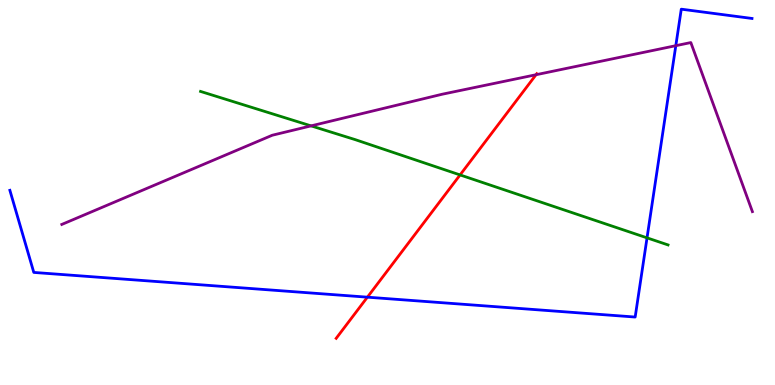[{'lines': ['blue', 'red'], 'intersections': [{'x': 4.74, 'y': 2.28}]}, {'lines': ['green', 'red'], 'intersections': [{'x': 5.94, 'y': 5.46}]}, {'lines': ['purple', 'red'], 'intersections': [{'x': 6.92, 'y': 8.06}]}, {'lines': ['blue', 'green'], 'intersections': [{'x': 8.35, 'y': 3.82}]}, {'lines': ['blue', 'purple'], 'intersections': [{'x': 8.72, 'y': 8.81}]}, {'lines': ['green', 'purple'], 'intersections': [{'x': 4.01, 'y': 6.73}]}]